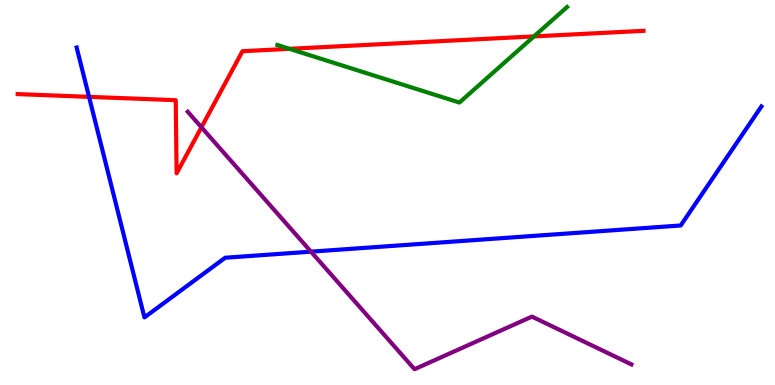[{'lines': ['blue', 'red'], 'intersections': [{'x': 1.15, 'y': 7.48}]}, {'lines': ['green', 'red'], 'intersections': [{'x': 3.74, 'y': 8.73}, {'x': 6.89, 'y': 9.05}]}, {'lines': ['purple', 'red'], 'intersections': [{'x': 2.6, 'y': 6.69}]}, {'lines': ['blue', 'green'], 'intersections': []}, {'lines': ['blue', 'purple'], 'intersections': [{'x': 4.01, 'y': 3.46}]}, {'lines': ['green', 'purple'], 'intersections': []}]